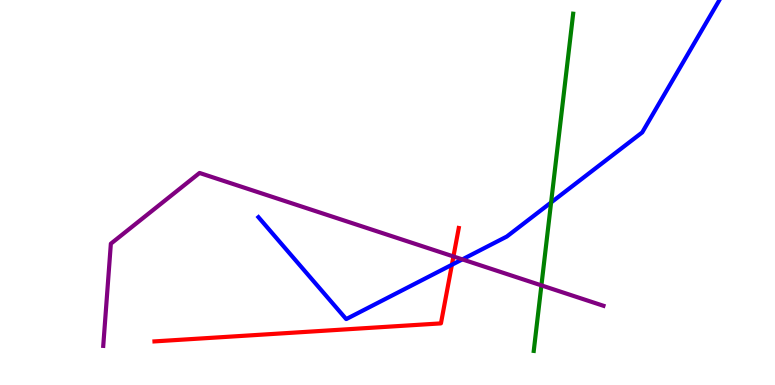[{'lines': ['blue', 'red'], 'intersections': [{'x': 5.83, 'y': 3.12}]}, {'lines': ['green', 'red'], 'intersections': []}, {'lines': ['purple', 'red'], 'intersections': [{'x': 5.85, 'y': 3.34}]}, {'lines': ['blue', 'green'], 'intersections': [{'x': 7.11, 'y': 4.74}]}, {'lines': ['blue', 'purple'], 'intersections': [{'x': 5.97, 'y': 3.26}]}, {'lines': ['green', 'purple'], 'intersections': [{'x': 6.99, 'y': 2.59}]}]